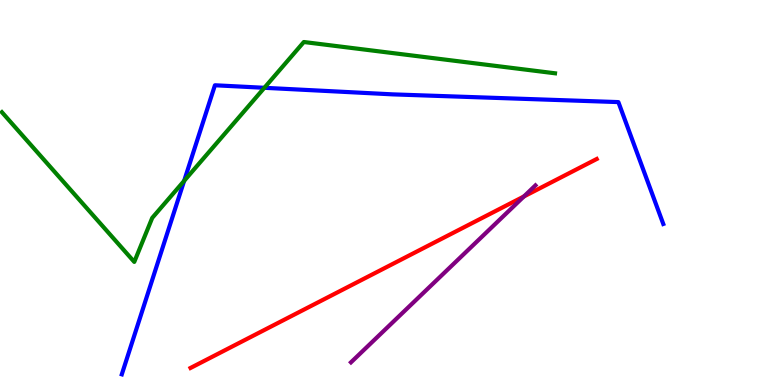[{'lines': ['blue', 'red'], 'intersections': []}, {'lines': ['green', 'red'], 'intersections': []}, {'lines': ['purple', 'red'], 'intersections': [{'x': 6.76, 'y': 4.9}]}, {'lines': ['blue', 'green'], 'intersections': [{'x': 2.38, 'y': 5.3}, {'x': 3.41, 'y': 7.72}]}, {'lines': ['blue', 'purple'], 'intersections': []}, {'lines': ['green', 'purple'], 'intersections': []}]